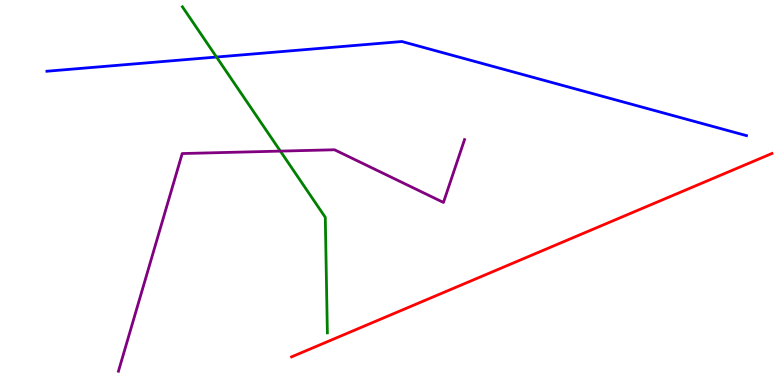[{'lines': ['blue', 'red'], 'intersections': []}, {'lines': ['green', 'red'], 'intersections': []}, {'lines': ['purple', 'red'], 'intersections': []}, {'lines': ['blue', 'green'], 'intersections': [{'x': 2.79, 'y': 8.52}]}, {'lines': ['blue', 'purple'], 'intersections': []}, {'lines': ['green', 'purple'], 'intersections': [{'x': 3.62, 'y': 6.07}]}]